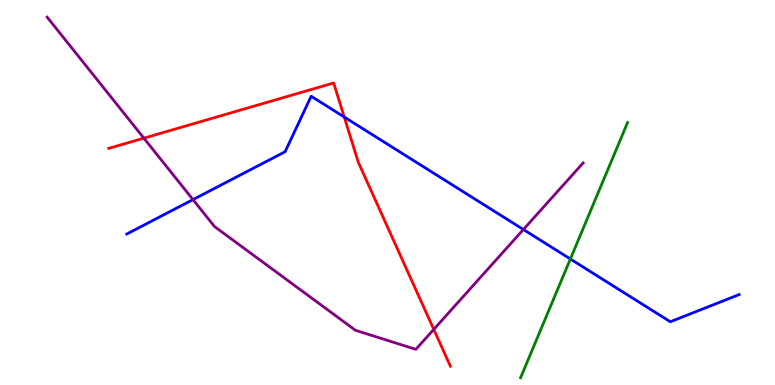[{'lines': ['blue', 'red'], 'intersections': [{'x': 4.44, 'y': 6.96}]}, {'lines': ['green', 'red'], 'intersections': []}, {'lines': ['purple', 'red'], 'intersections': [{'x': 1.86, 'y': 6.41}, {'x': 5.6, 'y': 1.44}]}, {'lines': ['blue', 'green'], 'intersections': [{'x': 7.36, 'y': 3.27}]}, {'lines': ['blue', 'purple'], 'intersections': [{'x': 2.49, 'y': 4.82}, {'x': 6.75, 'y': 4.04}]}, {'lines': ['green', 'purple'], 'intersections': []}]